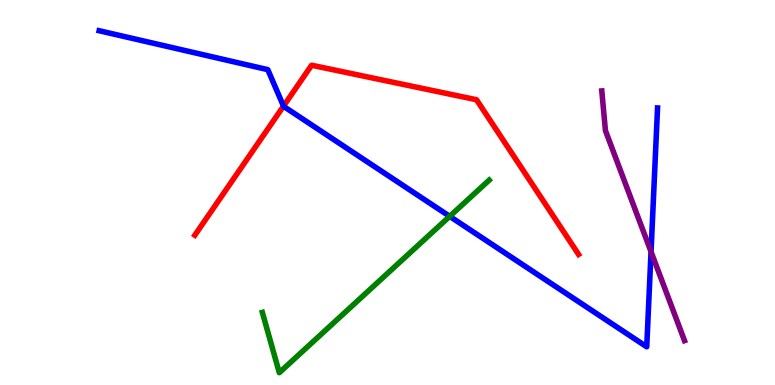[{'lines': ['blue', 'red'], 'intersections': [{'x': 3.66, 'y': 7.24}]}, {'lines': ['green', 'red'], 'intersections': []}, {'lines': ['purple', 'red'], 'intersections': []}, {'lines': ['blue', 'green'], 'intersections': [{'x': 5.8, 'y': 4.38}]}, {'lines': ['blue', 'purple'], 'intersections': [{'x': 8.4, 'y': 3.46}]}, {'lines': ['green', 'purple'], 'intersections': []}]